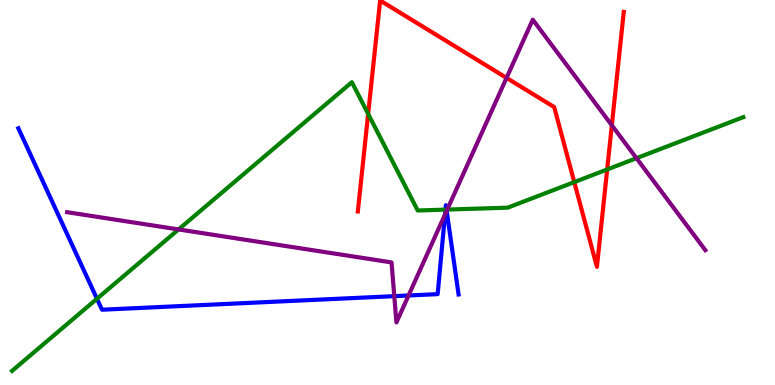[{'lines': ['blue', 'red'], 'intersections': []}, {'lines': ['green', 'red'], 'intersections': [{'x': 4.75, 'y': 7.04}, {'x': 7.41, 'y': 5.27}, {'x': 7.83, 'y': 5.6}]}, {'lines': ['purple', 'red'], 'intersections': [{'x': 6.54, 'y': 7.98}, {'x': 7.89, 'y': 6.75}]}, {'lines': ['blue', 'green'], 'intersections': [{'x': 1.25, 'y': 2.24}, {'x': 5.75, 'y': 4.55}, {'x': 5.76, 'y': 4.56}]}, {'lines': ['blue', 'purple'], 'intersections': [{'x': 5.09, 'y': 2.31}, {'x': 5.27, 'y': 2.32}, {'x': 5.74, 'y': 4.43}, {'x': 5.76, 'y': 4.52}]}, {'lines': ['green', 'purple'], 'intersections': [{'x': 2.3, 'y': 4.04}, {'x': 5.77, 'y': 4.56}, {'x': 8.21, 'y': 5.89}]}]